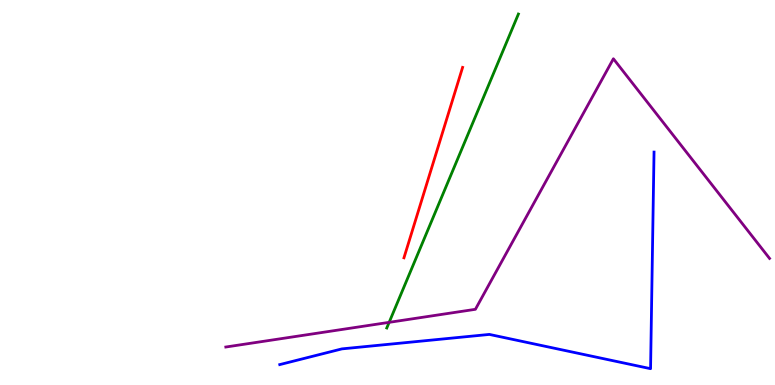[{'lines': ['blue', 'red'], 'intersections': []}, {'lines': ['green', 'red'], 'intersections': []}, {'lines': ['purple', 'red'], 'intersections': []}, {'lines': ['blue', 'green'], 'intersections': []}, {'lines': ['blue', 'purple'], 'intersections': []}, {'lines': ['green', 'purple'], 'intersections': [{'x': 5.02, 'y': 1.63}]}]